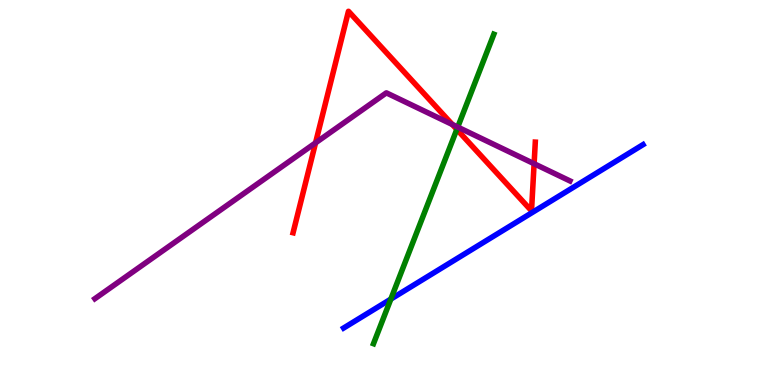[{'lines': ['blue', 'red'], 'intersections': []}, {'lines': ['green', 'red'], 'intersections': [{'x': 5.89, 'y': 6.64}]}, {'lines': ['purple', 'red'], 'intersections': [{'x': 4.07, 'y': 6.29}, {'x': 5.84, 'y': 6.77}, {'x': 6.89, 'y': 5.75}]}, {'lines': ['blue', 'green'], 'intersections': [{'x': 5.04, 'y': 2.23}]}, {'lines': ['blue', 'purple'], 'intersections': []}, {'lines': ['green', 'purple'], 'intersections': [{'x': 5.91, 'y': 6.7}]}]